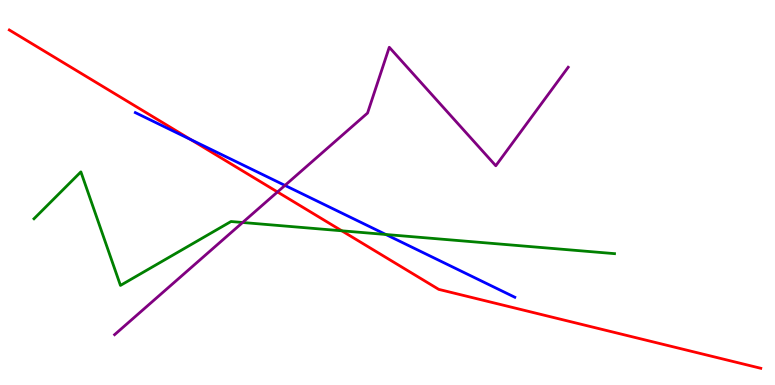[{'lines': ['blue', 'red'], 'intersections': [{'x': 2.46, 'y': 6.37}]}, {'lines': ['green', 'red'], 'intersections': [{'x': 4.41, 'y': 4.01}]}, {'lines': ['purple', 'red'], 'intersections': [{'x': 3.58, 'y': 5.01}]}, {'lines': ['blue', 'green'], 'intersections': [{'x': 4.98, 'y': 3.91}]}, {'lines': ['blue', 'purple'], 'intersections': [{'x': 3.68, 'y': 5.18}]}, {'lines': ['green', 'purple'], 'intersections': [{'x': 3.13, 'y': 4.22}]}]